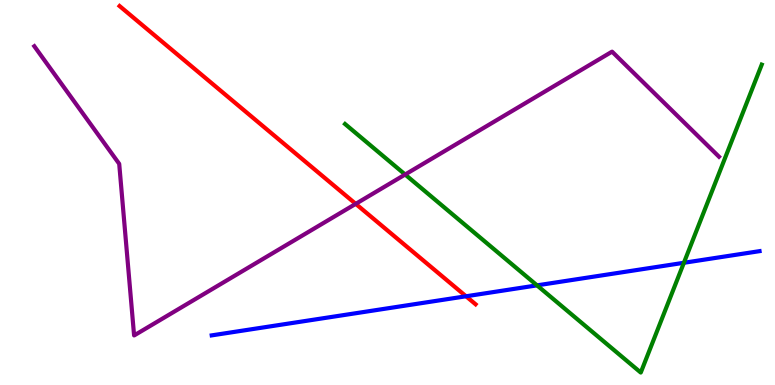[{'lines': ['blue', 'red'], 'intersections': [{'x': 6.01, 'y': 2.3}]}, {'lines': ['green', 'red'], 'intersections': []}, {'lines': ['purple', 'red'], 'intersections': [{'x': 4.59, 'y': 4.7}]}, {'lines': ['blue', 'green'], 'intersections': [{'x': 6.93, 'y': 2.59}, {'x': 8.82, 'y': 3.17}]}, {'lines': ['blue', 'purple'], 'intersections': []}, {'lines': ['green', 'purple'], 'intersections': [{'x': 5.23, 'y': 5.47}]}]